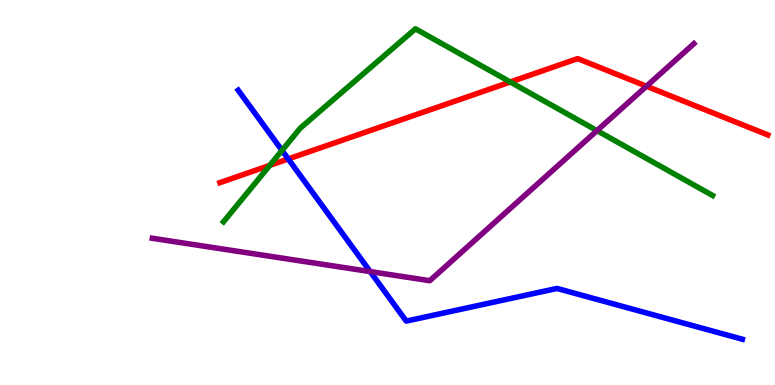[{'lines': ['blue', 'red'], 'intersections': [{'x': 3.72, 'y': 5.87}]}, {'lines': ['green', 'red'], 'intersections': [{'x': 3.48, 'y': 5.7}, {'x': 6.58, 'y': 7.87}]}, {'lines': ['purple', 'red'], 'intersections': [{'x': 8.34, 'y': 7.76}]}, {'lines': ['blue', 'green'], 'intersections': [{'x': 3.64, 'y': 6.09}]}, {'lines': ['blue', 'purple'], 'intersections': [{'x': 4.78, 'y': 2.95}]}, {'lines': ['green', 'purple'], 'intersections': [{'x': 7.7, 'y': 6.61}]}]